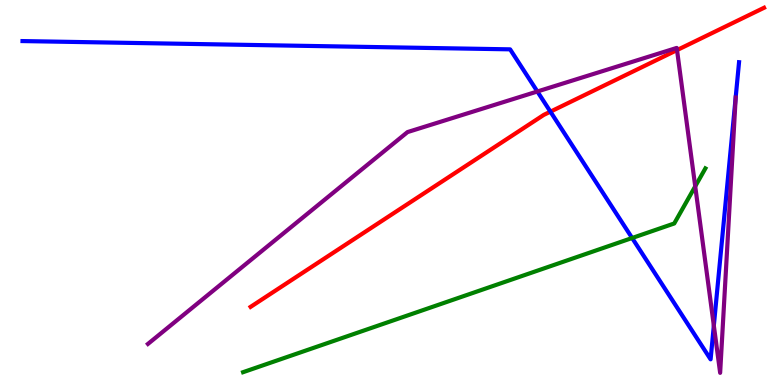[{'lines': ['blue', 'red'], 'intersections': [{'x': 7.1, 'y': 7.1}]}, {'lines': ['green', 'red'], 'intersections': []}, {'lines': ['purple', 'red'], 'intersections': [{'x': 8.74, 'y': 8.7}]}, {'lines': ['blue', 'green'], 'intersections': [{'x': 8.16, 'y': 3.82}]}, {'lines': ['blue', 'purple'], 'intersections': [{'x': 6.93, 'y': 7.62}, {'x': 9.21, 'y': 1.54}]}, {'lines': ['green', 'purple'], 'intersections': [{'x': 8.97, 'y': 5.16}]}]